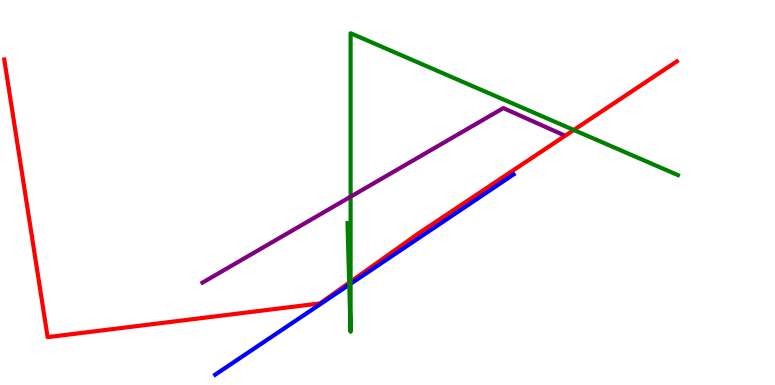[{'lines': ['blue', 'red'], 'intersections': []}, {'lines': ['green', 'red'], 'intersections': [{'x': 4.51, 'y': 2.66}, {'x': 4.52, 'y': 2.68}, {'x': 7.4, 'y': 6.62}]}, {'lines': ['purple', 'red'], 'intersections': []}, {'lines': ['blue', 'green'], 'intersections': [{'x': 4.51, 'y': 2.6}, {'x': 4.52, 'y': 2.63}]}, {'lines': ['blue', 'purple'], 'intersections': []}, {'lines': ['green', 'purple'], 'intersections': [{'x': 4.52, 'y': 4.89}]}]